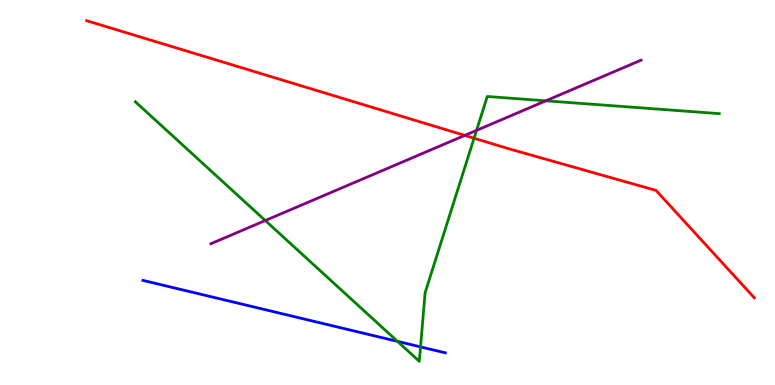[{'lines': ['blue', 'red'], 'intersections': []}, {'lines': ['green', 'red'], 'intersections': [{'x': 6.12, 'y': 6.41}]}, {'lines': ['purple', 'red'], 'intersections': [{'x': 6.0, 'y': 6.48}]}, {'lines': ['blue', 'green'], 'intersections': [{'x': 5.13, 'y': 1.13}, {'x': 5.43, 'y': 0.99}]}, {'lines': ['blue', 'purple'], 'intersections': []}, {'lines': ['green', 'purple'], 'intersections': [{'x': 3.42, 'y': 4.27}, {'x': 6.15, 'y': 6.61}, {'x': 7.04, 'y': 7.38}]}]